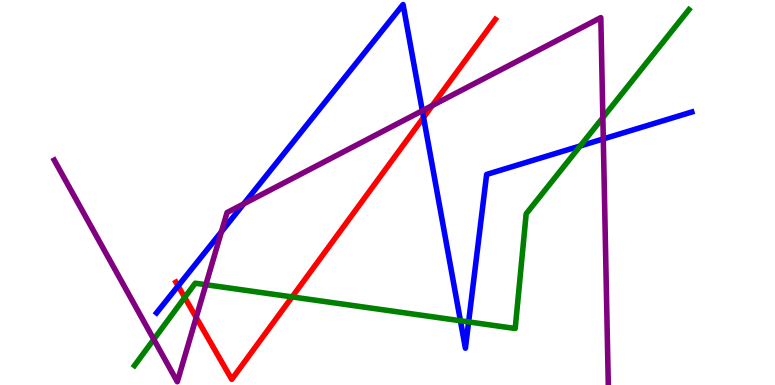[{'lines': ['blue', 'red'], 'intersections': [{'x': 2.3, 'y': 2.57}, {'x': 5.47, 'y': 6.95}]}, {'lines': ['green', 'red'], 'intersections': [{'x': 2.38, 'y': 2.27}, {'x': 3.77, 'y': 2.29}]}, {'lines': ['purple', 'red'], 'intersections': [{'x': 2.53, 'y': 1.75}, {'x': 5.58, 'y': 7.26}]}, {'lines': ['blue', 'green'], 'intersections': [{'x': 5.94, 'y': 1.67}, {'x': 6.05, 'y': 1.64}, {'x': 7.49, 'y': 6.21}]}, {'lines': ['blue', 'purple'], 'intersections': [{'x': 2.86, 'y': 3.98}, {'x': 3.14, 'y': 4.7}, {'x': 5.45, 'y': 7.12}, {'x': 7.78, 'y': 6.39}]}, {'lines': ['green', 'purple'], 'intersections': [{'x': 1.98, 'y': 1.18}, {'x': 2.66, 'y': 2.61}, {'x': 7.78, 'y': 6.95}]}]